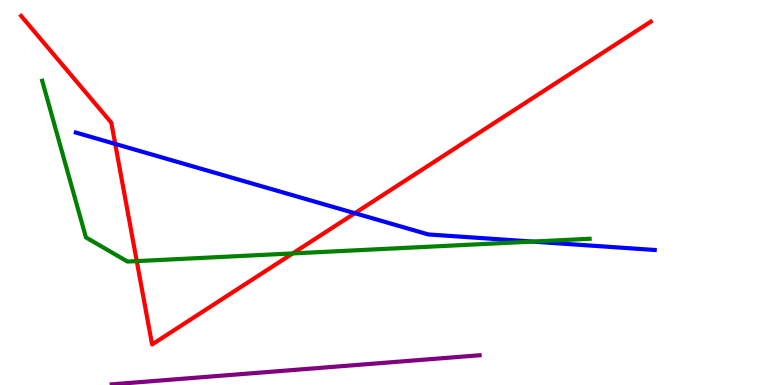[{'lines': ['blue', 'red'], 'intersections': [{'x': 1.49, 'y': 6.26}, {'x': 4.58, 'y': 4.46}]}, {'lines': ['green', 'red'], 'intersections': [{'x': 1.76, 'y': 3.22}, {'x': 3.78, 'y': 3.42}]}, {'lines': ['purple', 'red'], 'intersections': []}, {'lines': ['blue', 'green'], 'intersections': [{'x': 6.87, 'y': 3.72}]}, {'lines': ['blue', 'purple'], 'intersections': []}, {'lines': ['green', 'purple'], 'intersections': []}]